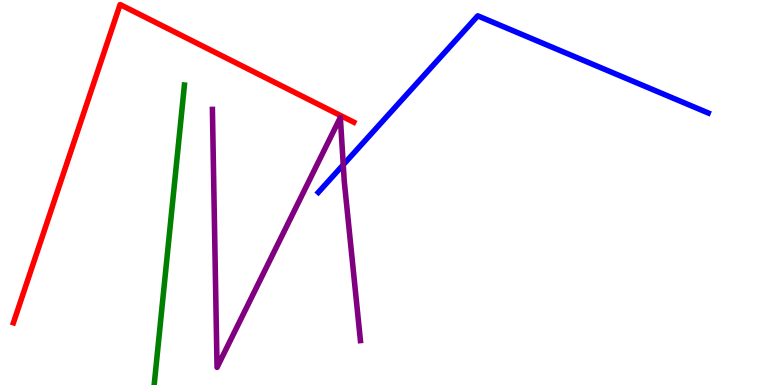[{'lines': ['blue', 'red'], 'intersections': []}, {'lines': ['green', 'red'], 'intersections': []}, {'lines': ['purple', 'red'], 'intersections': []}, {'lines': ['blue', 'green'], 'intersections': []}, {'lines': ['blue', 'purple'], 'intersections': [{'x': 4.43, 'y': 5.72}]}, {'lines': ['green', 'purple'], 'intersections': []}]